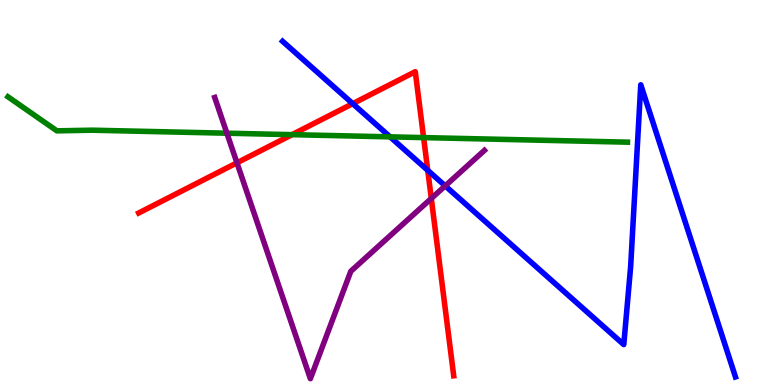[{'lines': ['blue', 'red'], 'intersections': [{'x': 4.55, 'y': 7.31}, {'x': 5.52, 'y': 5.58}]}, {'lines': ['green', 'red'], 'intersections': [{'x': 3.77, 'y': 6.5}, {'x': 5.47, 'y': 6.43}]}, {'lines': ['purple', 'red'], 'intersections': [{'x': 3.06, 'y': 5.77}, {'x': 5.57, 'y': 4.85}]}, {'lines': ['blue', 'green'], 'intersections': [{'x': 5.03, 'y': 6.45}]}, {'lines': ['blue', 'purple'], 'intersections': [{'x': 5.74, 'y': 5.17}]}, {'lines': ['green', 'purple'], 'intersections': [{'x': 2.93, 'y': 6.54}]}]